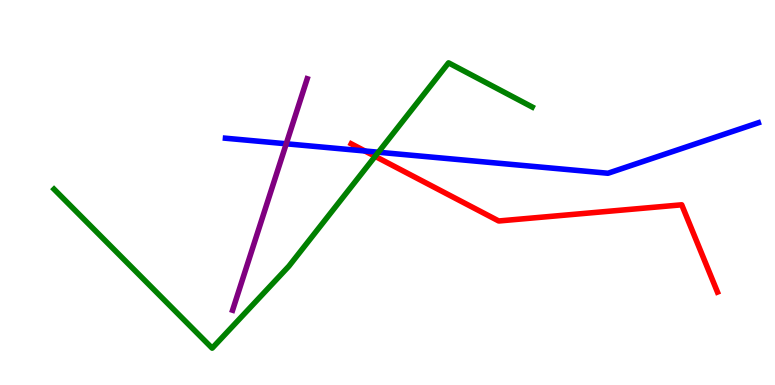[{'lines': ['blue', 'red'], 'intersections': [{'x': 4.71, 'y': 6.08}]}, {'lines': ['green', 'red'], 'intersections': [{'x': 4.84, 'y': 5.94}]}, {'lines': ['purple', 'red'], 'intersections': []}, {'lines': ['blue', 'green'], 'intersections': [{'x': 4.88, 'y': 6.05}]}, {'lines': ['blue', 'purple'], 'intersections': [{'x': 3.69, 'y': 6.27}]}, {'lines': ['green', 'purple'], 'intersections': []}]